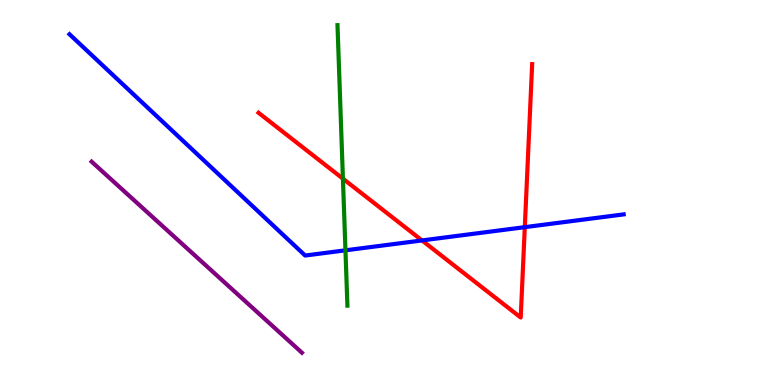[{'lines': ['blue', 'red'], 'intersections': [{'x': 5.45, 'y': 3.75}, {'x': 6.77, 'y': 4.1}]}, {'lines': ['green', 'red'], 'intersections': [{'x': 4.42, 'y': 5.36}]}, {'lines': ['purple', 'red'], 'intersections': []}, {'lines': ['blue', 'green'], 'intersections': [{'x': 4.46, 'y': 3.5}]}, {'lines': ['blue', 'purple'], 'intersections': []}, {'lines': ['green', 'purple'], 'intersections': []}]